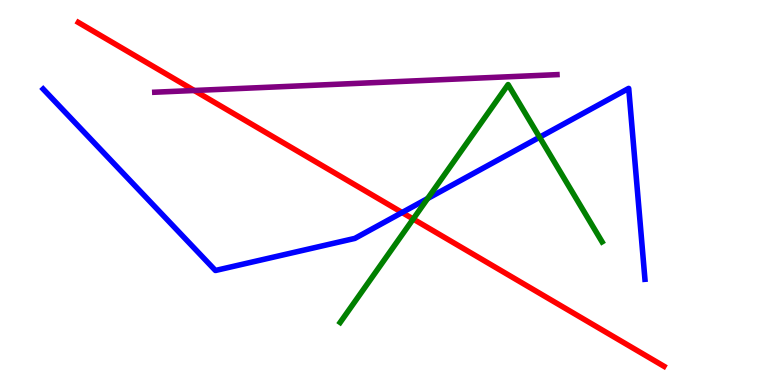[{'lines': ['blue', 'red'], 'intersections': [{'x': 5.19, 'y': 4.48}]}, {'lines': ['green', 'red'], 'intersections': [{'x': 5.33, 'y': 4.31}]}, {'lines': ['purple', 'red'], 'intersections': [{'x': 2.51, 'y': 7.65}]}, {'lines': ['blue', 'green'], 'intersections': [{'x': 5.52, 'y': 4.84}, {'x': 6.96, 'y': 6.44}]}, {'lines': ['blue', 'purple'], 'intersections': []}, {'lines': ['green', 'purple'], 'intersections': []}]